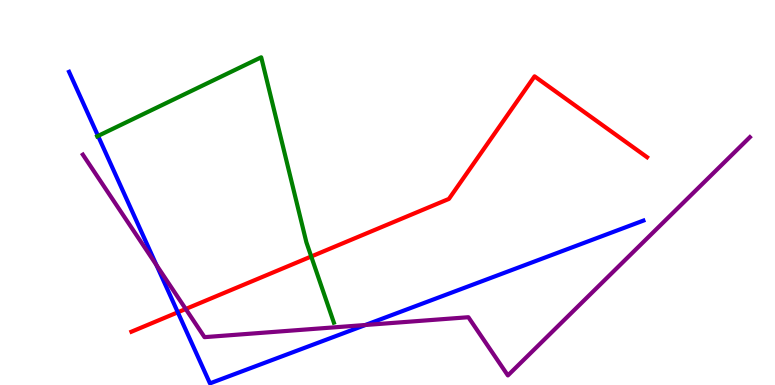[{'lines': ['blue', 'red'], 'intersections': [{'x': 2.29, 'y': 1.89}]}, {'lines': ['green', 'red'], 'intersections': [{'x': 4.02, 'y': 3.34}]}, {'lines': ['purple', 'red'], 'intersections': [{'x': 2.4, 'y': 1.97}]}, {'lines': ['blue', 'green'], 'intersections': [{'x': 1.27, 'y': 6.47}]}, {'lines': ['blue', 'purple'], 'intersections': [{'x': 2.02, 'y': 3.12}, {'x': 4.72, 'y': 1.56}]}, {'lines': ['green', 'purple'], 'intersections': []}]